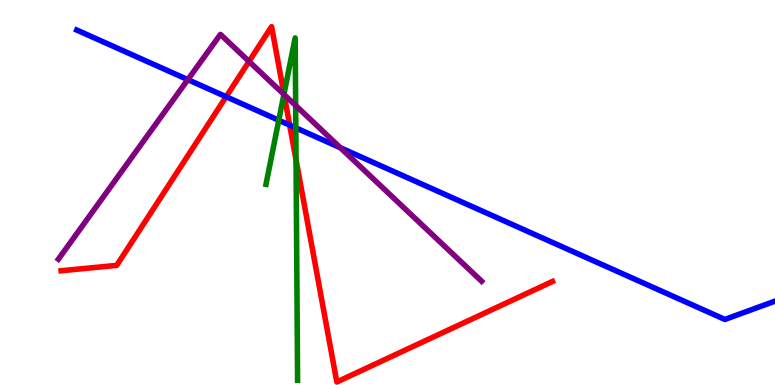[{'lines': ['blue', 'red'], 'intersections': [{'x': 2.92, 'y': 7.49}, {'x': 3.74, 'y': 6.75}]}, {'lines': ['green', 'red'], 'intersections': [{'x': 3.66, 'y': 7.56}, {'x': 3.82, 'y': 5.85}]}, {'lines': ['purple', 'red'], 'intersections': [{'x': 3.21, 'y': 8.4}, {'x': 3.67, 'y': 7.54}]}, {'lines': ['blue', 'green'], 'intersections': [{'x': 3.6, 'y': 6.88}, {'x': 3.82, 'y': 6.68}]}, {'lines': ['blue', 'purple'], 'intersections': [{'x': 2.42, 'y': 7.93}, {'x': 4.39, 'y': 6.16}]}, {'lines': ['green', 'purple'], 'intersections': [{'x': 3.66, 'y': 7.55}, {'x': 3.81, 'y': 7.26}]}]